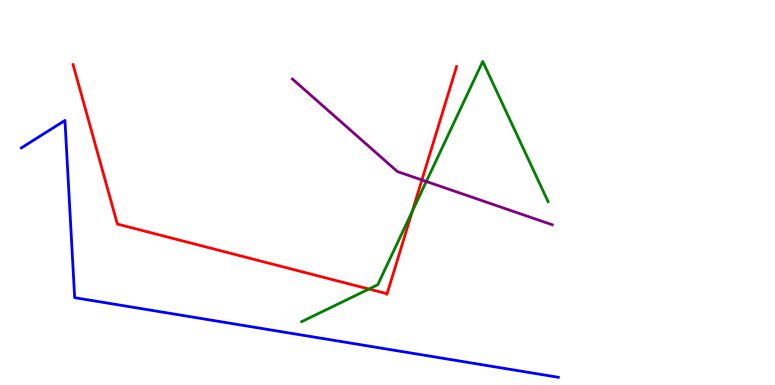[{'lines': ['blue', 'red'], 'intersections': []}, {'lines': ['green', 'red'], 'intersections': [{'x': 4.76, 'y': 2.49}, {'x': 5.32, 'y': 4.51}]}, {'lines': ['purple', 'red'], 'intersections': [{'x': 5.44, 'y': 5.33}]}, {'lines': ['blue', 'green'], 'intersections': []}, {'lines': ['blue', 'purple'], 'intersections': []}, {'lines': ['green', 'purple'], 'intersections': [{'x': 5.5, 'y': 5.29}]}]